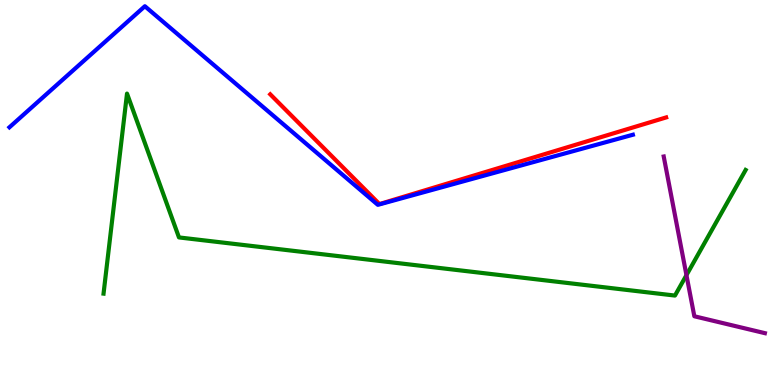[{'lines': ['blue', 'red'], 'intersections': []}, {'lines': ['green', 'red'], 'intersections': []}, {'lines': ['purple', 'red'], 'intersections': []}, {'lines': ['blue', 'green'], 'intersections': []}, {'lines': ['blue', 'purple'], 'intersections': []}, {'lines': ['green', 'purple'], 'intersections': [{'x': 8.86, 'y': 2.85}]}]